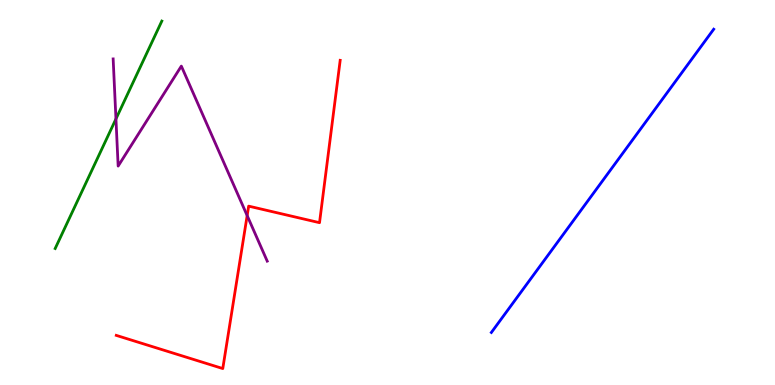[{'lines': ['blue', 'red'], 'intersections': []}, {'lines': ['green', 'red'], 'intersections': []}, {'lines': ['purple', 'red'], 'intersections': [{'x': 3.19, 'y': 4.4}]}, {'lines': ['blue', 'green'], 'intersections': []}, {'lines': ['blue', 'purple'], 'intersections': []}, {'lines': ['green', 'purple'], 'intersections': [{'x': 1.5, 'y': 6.91}]}]